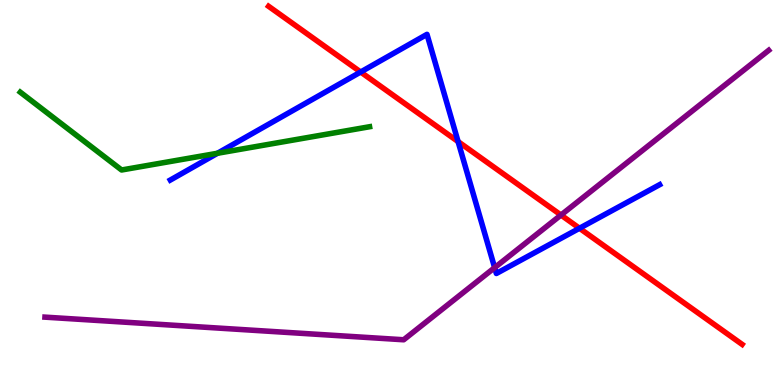[{'lines': ['blue', 'red'], 'intersections': [{'x': 4.65, 'y': 8.13}, {'x': 5.91, 'y': 6.32}, {'x': 7.48, 'y': 4.07}]}, {'lines': ['green', 'red'], 'intersections': []}, {'lines': ['purple', 'red'], 'intersections': [{'x': 7.24, 'y': 4.41}]}, {'lines': ['blue', 'green'], 'intersections': [{'x': 2.81, 'y': 6.02}]}, {'lines': ['blue', 'purple'], 'intersections': [{'x': 6.38, 'y': 3.05}]}, {'lines': ['green', 'purple'], 'intersections': []}]